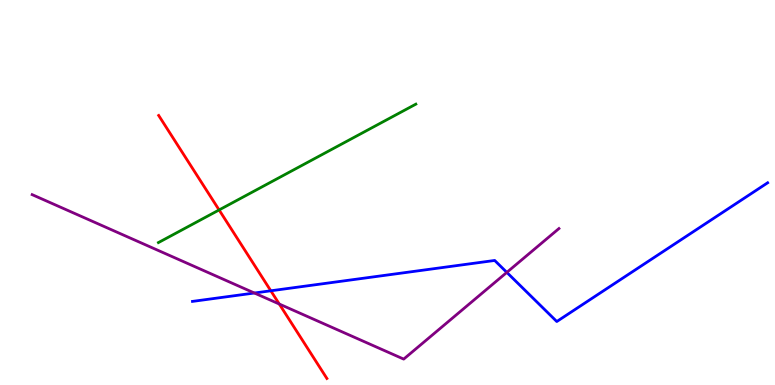[{'lines': ['blue', 'red'], 'intersections': [{'x': 3.49, 'y': 2.45}]}, {'lines': ['green', 'red'], 'intersections': [{'x': 2.83, 'y': 4.55}]}, {'lines': ['purple', 'red'], 'intersections': [{'x': 3.6, 'y': 2.1}]}, {'lines': ['blue', 'green'], 'intersections': []}, {'lines': ['blue', 'purple'], 'intersections': [{'x': 3.28, 'y': 2.39}, {'x': 6.54, 'y': 2.93}]}, {'lines': ['green', 'purple'], 'intersections': []}]